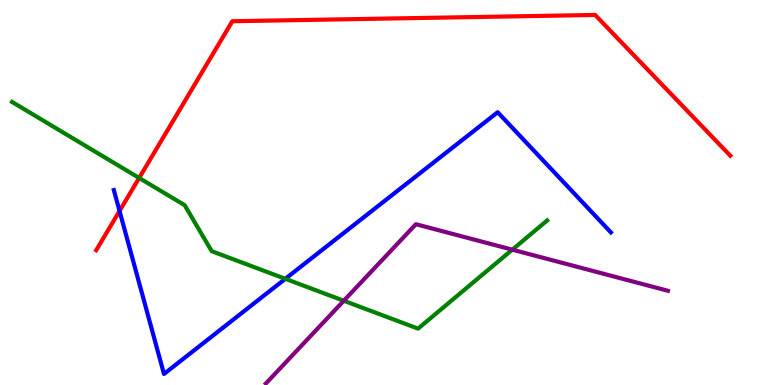[{'lines': ['blue', 'red'], 'intersections': [{'x': 1.54, 'y': 4.52}]}, {'lines': ['green', 'red'], 'intersections': [{'x': 1.8, 'y': 5.38}]}, {'lines': ['purple', 'red'], 'intersections': []}, {'lines': ['blue', 'green'], 'intersections': [{'x': 3.68, 'y': 2.76}]}, {'lines': ['blue', 'purple'], 'intersections': []}, {'lines': ['green', 'purple'], 'intersections': [{'x': 4.44, 'y': 2.19}, {'x': 6.61, 'y': 3.51}]}]